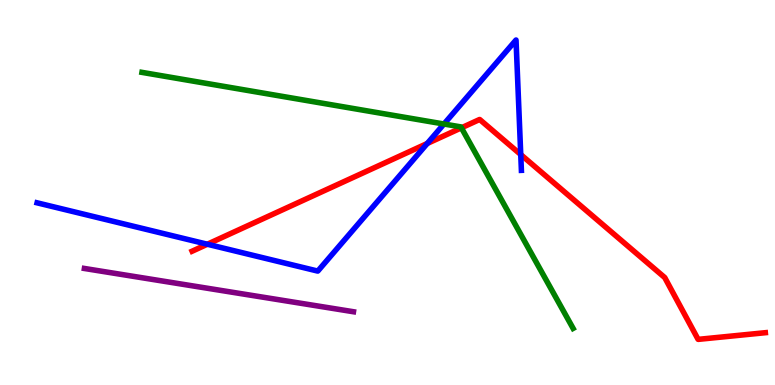[{'lines': ['blue', 'red'], 'intersections': [{'x': 2.68, 'y': 3.66}, {'x': 5.51, 'y': 6.27}, {'x': 6.72, 'y': 5.99}]}, {'lines': ['green', 'red'], 'intersections': [{'x': 5.95, 'y': 6.68}]}, {'lines': ['purple', 'red'], 'intersections': []}, {'lines': ['blue', 'green'], 'intersections': [{'x': 5.73, 'y': 6.78}]}, {'lines': ['blue', 'purple'], 'intersections': []}, {'lines': ['green', 'purple'], 'intersections': []}]